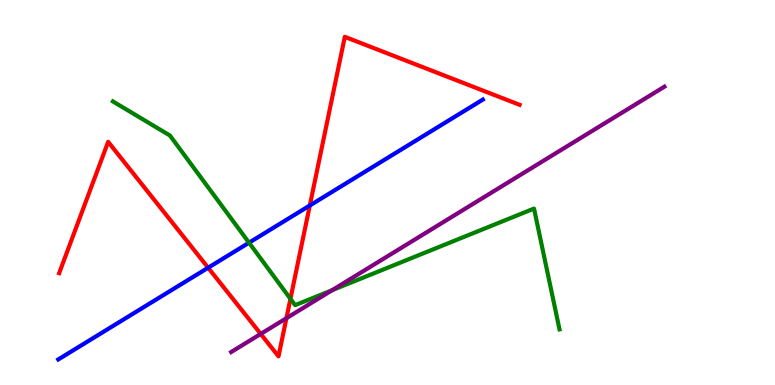[{'lines': ['blue', 'red'], 'intersections': [{'x': 2.69, 'y': 3.05}, {'x': 4.0, 'y': 4.66}]}, {'lines': ['green', 'red'], 'intersections': [{'x': 3.75, 'y': 2.24}]}, {'lines': ['purple', 'red'], 'intersections': [{'x': 3.36, 'y': 1.33}, {'x': 3.7, 'y': 1.74}]}, {'lines': ['blue', 'green'], 'intersections': [{'x': 3.21, 'y': 3.7}]}, {'lines': ['blue', 'purple'], 'intersections': []}, {'lines': ['green', 'purple'], 'intersections': [{'x': 4.29, 'y': 2.46}]}]